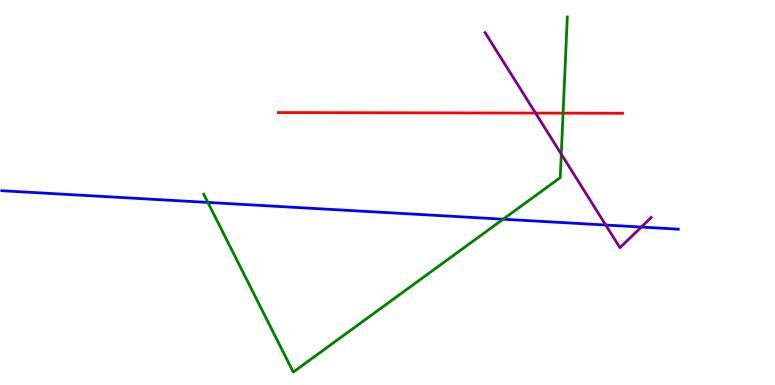[{'lines': ['blue', 'red'], 'intersections': []}, {'lines': ['green', 'red'], 'intersections': [{'x': 7.27, 'y': 7.06}]}, {'lines': ['purple', 'red'], 'intersections': [{'x': 6.91, 'y': 7.06}]}, {'lines': ['blue', 'green'], 'intersections': [{'x': 2.68, 'y': 4.74}, {'x': 6.49, 'y': 4.31}]}, {'lines': ['blue', 'purple'], 'intersections': [{'x': 7.82, 'y': 4.15}, {'x': 8.27, 'y': 4.1}]}, {'lines': ['green', 'purple'], 'intersections': [{'x': 7.24, 'y': 6.0}]}]